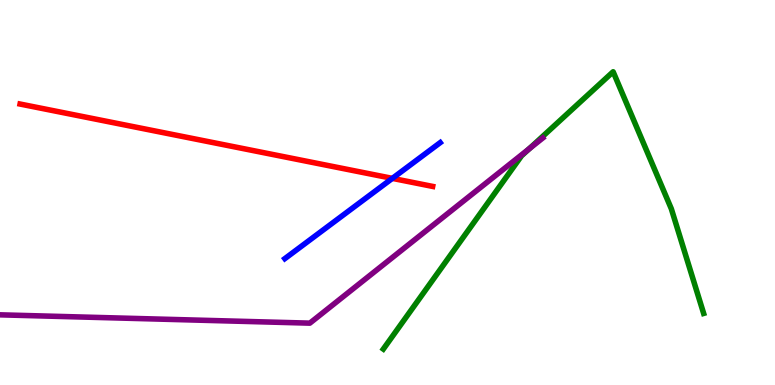[{'lines': ['blue', 'red'], 'intersections': [{'x': 5.06, 'y': 5.37}]}, {'lines': ['green', 'red'], 'intersections': []}, {'lines': ['purple', 'red'], 'intersections': []}, {'lines': ['blue', 'green'], 'intersections': []}, {'lines': ['blue', 'purple'], 'intersections': []}, {'lines': ['green', 'purple'], 'intersections': [{'x': 6.83, 'y': 6.14}]}]